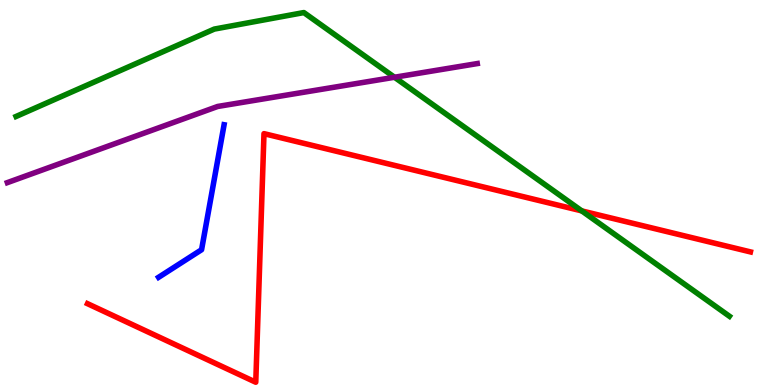[{'lines': ['blue', 'red'], 'intersections': []}, {'lines': ['green', 'red'], 'intersections': [{'x': 7.51, 'y': 4.52}]}, {'lines': ['purple', 'red'], 'intersections': []}, {'lines': ['blue', 'green'], 'intersections': []}, {'lines': ['blue', 'purple'], 'intersections': []}, {'lines': ['green', 'purple'], 'intersections': [{'x': 5.09, 'y': 7.99}]}]